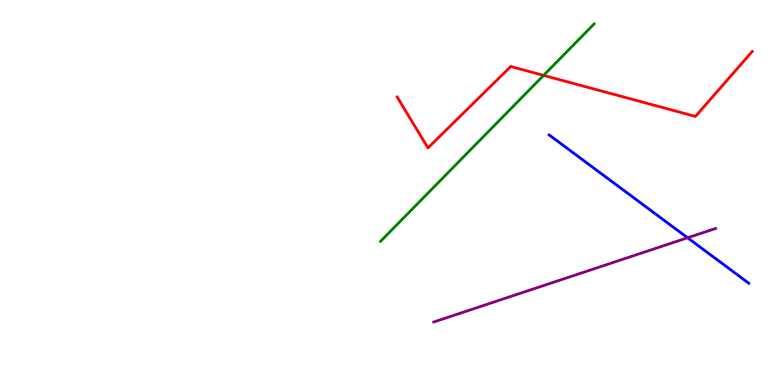[{'lines': ['blue', 'red'], 'intersections': []}, {'lines': ['green', 'red'], 'intersections': [{'x': 7.01, 'y': 8.04}]}, {'lines': ['purple', 'red'], 'intersections': []}, {'lines': ['blue', 'green'], 'intersections': []}, {'lines': ['blue', 'purple'], 'intersections': [{'x': 8.87, 'y': 3.82}]}, {'lines': ['green', 'purple'], 'intersections': []}]